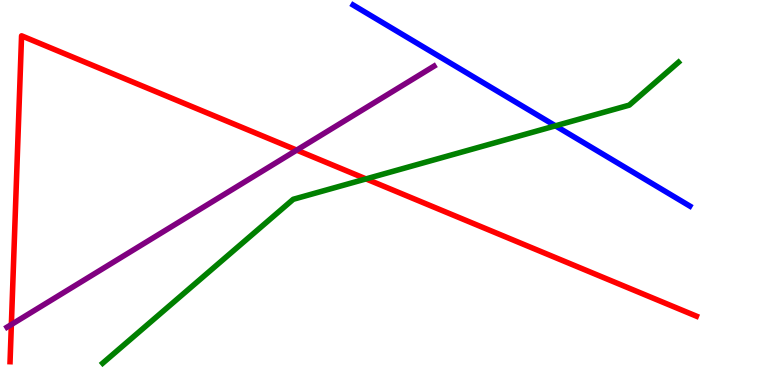[{'lines': ['blue', 'red'], 'intersections': []}, {'lines': ['green', 'red'], 'intersections': [{'x': 4.72, 'y': 5.35}]}, {'lines': ['purple', 'red'], 'intersections': [{'x': 0.147, 'y': 1.57}, {'x': 3.83, 'y': 6.1}]}, {'lines': ['blue', 'green'], 'intersections': [{'x': 7.17, 'y': 6.73}]}, {'lines': ['blue', 'purple'], 'intersections': []}, {'lines': ['green', 'purple'], 'intersections': []}]